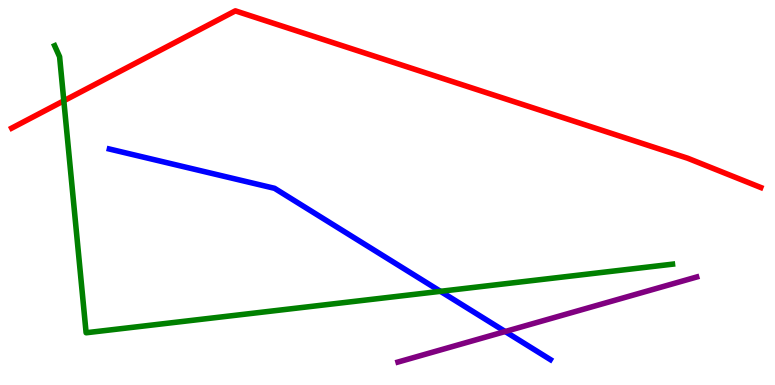[{'lines': ['blue', 'red'], 'intersections': []}, {'lines': ['green', 'red'], 'intersections': [{'x': 0.824, 'y': 7.38}]}, {'lines': ['purple', 'red'], 'intersections': []}, {'lines': ['blue', 'green'], 'intersections': [{'x': 5.68, 'y': 2.43}]}, {'lines': ['blue', 'purple'], 'intersections': [{'x': 6.52, 'y': 1.39}]}, {'lines': ['green', 'purple'], 'intersections': []}]